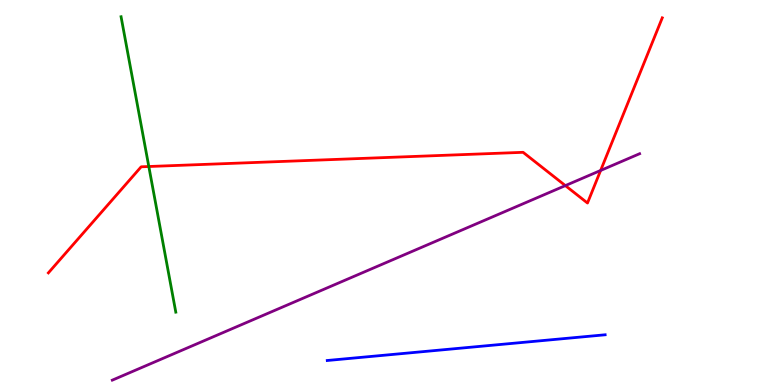[{'lines': ['blue', 'red'], 'intersections': []}, {'lines': ['green', 'red'], 'intersections': [{'x': 1.92, 'y': 5.68}]}, {'lines': ['purple', 'red'], 'intersections': [{'x': 7.3, 'y': 5.18}, {'x': 7.75, 'y': 5.57}]}, {'lines': ['blue', 'green'], 'intersections': []}, {'lines': ['blue', 'purple'], 'intersections': []}, {'lines': ['green', 'purple'], 'intersections': []}]